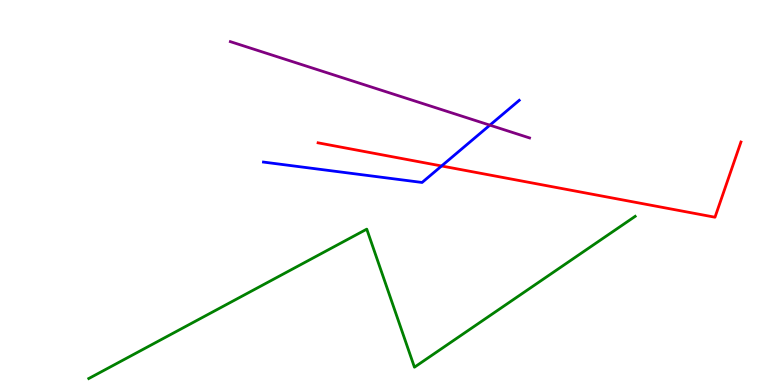[{'lines': ['blue', 'red'], 'intersections': [{'x': 5.7, 'y': 5.69}]}, {'lines': ['green', 'red'], 'intersections': []}, {'lines': ['purple', 'red'], 'intersections': []}, {'lines': ['blue', 'green'], 'intersections': []}, {'lines': ['blue', 'purple'], 'intersections': [{'x': 6.32, 'y': 6.75}]}, {'lines': ['green', 'purple'], 'intersections': []}]